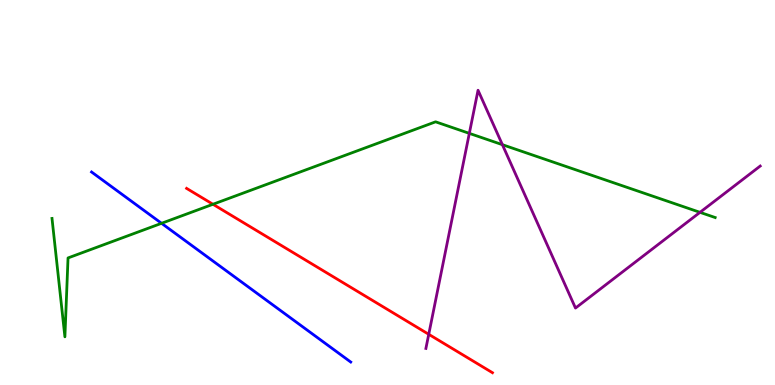[{'lines': ['blue', 'red'], 'intersections': []}, {'lines': ['green', 'red'], 'intersections': [{'x': 2.75, 'y': 4.69}]}, {'lines': ['purple', 'red'], 'intersections': [{'x': 5.53, 'y': 1.32}]}, {'lines': ['blue', 'green'], 'intersections': [{'x': 2.08, 'y': 4.2}]}, {'lines': ['blue', 'purple'], 'intersections': []}, {'lines': ['green', 'purple'], 'intersections': [{'x': 6.06, 'y': 6.54}, {'x': 6.48, 'y': 6.24}, {'x': 9.03, 'y': 4.48}]}]